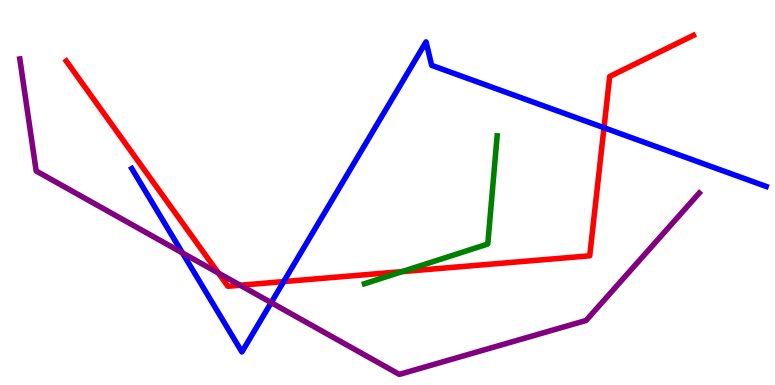[{'lines': ['blue', 'red'], 'intersections': [{'x': 3.66, 'y': 2.69}, {'x': 7.79, 'y': 6.68}]}, {'lines': ['green', 'red'], 'intersections': [{'x': 5.19, 'y': 2.95}]}, {'lines': ['purple', 'red'], 'intersections': [{'x': 2.82, 'y': 2.91}, {'x': 3.1, 'y': 2.59}]}, {'lines': ['blue', 'green'], 'intersections': []}, {'lines': ['blue', 'purple'], 'intersections': [{'x': 2.35, 'y': 3.43}, {'x': 3.5, 'y': 2.14}]}, {'lines': ['green', 'purple'], 'intersections': []}]